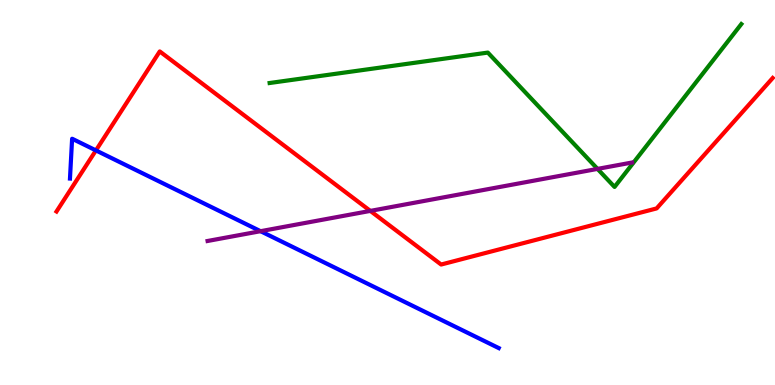[{'lines': ['blue', 'red'], 'intersections': [{'x': 1.24, 'y': 6.09}]}, {'lines': ['green', 'red'], 'intersections': []}, {'lines': ['purple', 'red'], 'intersections': [{'x': 4.78, 'y': 4.52}]}, {'lines': ['blue', 'green'], 'intersections': []}, {'lines': ['blue', 'purple'], 'intersections': [{'x': 3.36, 'y': 3.99}]}, {'lines': ['green', 'purple'], 'intersections': [{'x': 7.71, 'y': 5.61}]}]